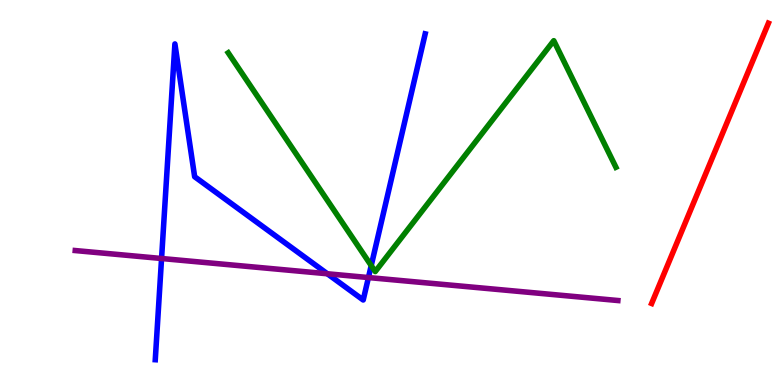[{'lines': ['blue', 'red'], 'intersections': []}, {'lines': ['green', 'red'], 'intersections': []}, {'lines': ['purple', 'red'], 'intersections': []}, {'lines': ['blue', 'green'], 'intersections': [{'x': 4.79, 'y': 3.1}]}, {'lines': ['blue', 'purple'], 'intersections': [{'x': 2.08, 'y': 3.29}, {'x': 4.22, 'y': 2.89}, {'x': 4.75, 'y': 2.79}]}, {'lines': ['green', 'purple'], 'intersections': []}]